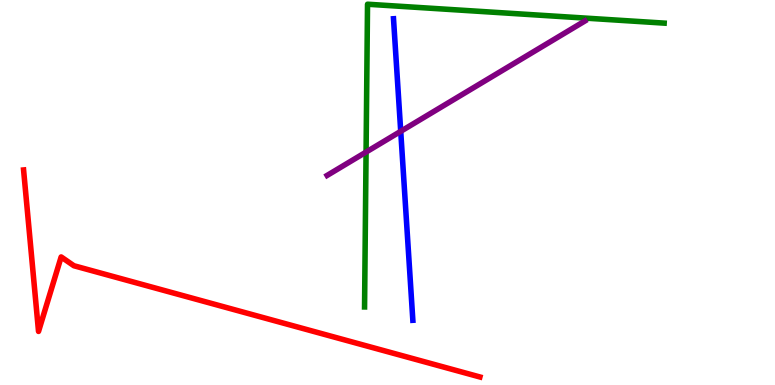[{'lines': ['blue', 'red'], 'intersections': []}, {'lines': ['green', 'red'], 'intersections': []}, {'lines': ['purple', 'red'], 'intersections': []}, {'lines': ['blue', 'green'], 'intersections': []}, {'lines': ['blue', 'purple'], 'intersections': [{'x': 5.17, 'y': 6.59}]}, {'lines': ['green', 'purple'], 'intersections': [{'x': 4.72, 'y': 6.05}]}]